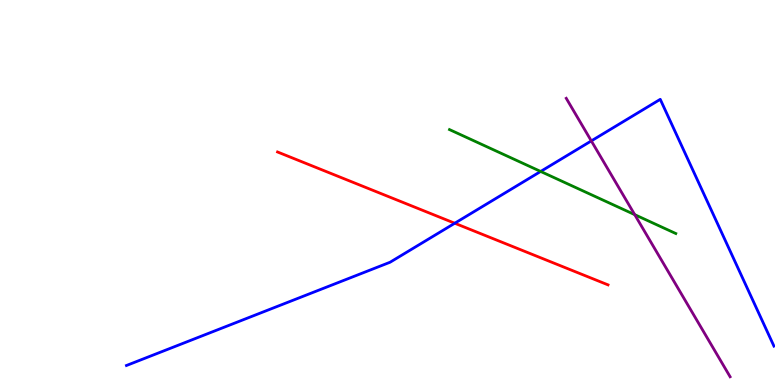[{'lines': ['blue', 'red'], 'intersections': [{'x': 5.87, 'y': 4.2}]}, {'lines': ['green', 'red'], 'intersections': []}, {'lines': ['purple', 'red'], 'intersections': []}, {'lines': ['blue', 'green'], 'intersections': [{'x': 6.98, 'y': 5.55}]}, {'lines': ['blue', 'purple'], 'intersections': [{'x': 7.63, 'y': 6.34}]}, {'lines': ['green', 'purple'], 'intersections': [{'x': 8.19, 'y': 4.42}]}]